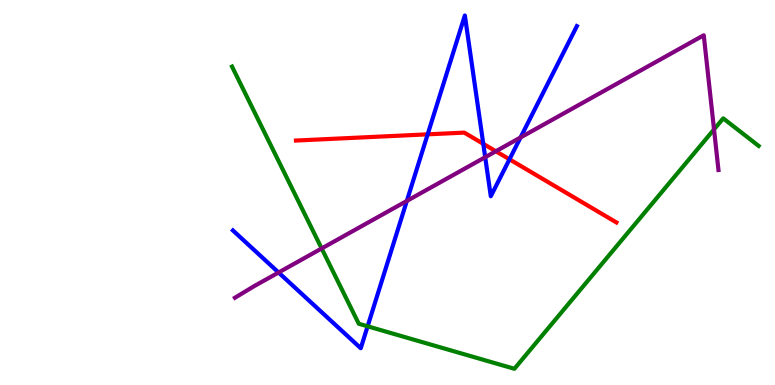[{'lines': ['blue', 'red'], 'intersections': [{'x': 5.52, 'y': 6.51}, {'x': 6.24, 'y': 6.26}, {'x': 6.57, 'y': 5.86}]}, {'lines': ['green', 'red'], 'intersections': []}, {'lines': ['purple', 'red'], 'intersections': [{'x': 6.4, 'y': 6.07}]}, {'lines': ['blue', 'green'], 'intersections': [{'x': 4.74, 'y': 1.52}]}, {'lines': ['blue', 'purple'], 'intersections': [{'x': 3.59, 'y': 2.92}, {'x': 5.25, 'y': 4.78}, {'x': 6.26, 'y': 5.92}, {'x': 6.72, 'y': 6.43}]}, {'lines': ['green', 'purple'], 'intersections': [{'x': 4.15, 'y': 3.55}, {'x': 9.21, 'y': 6.64}]}]